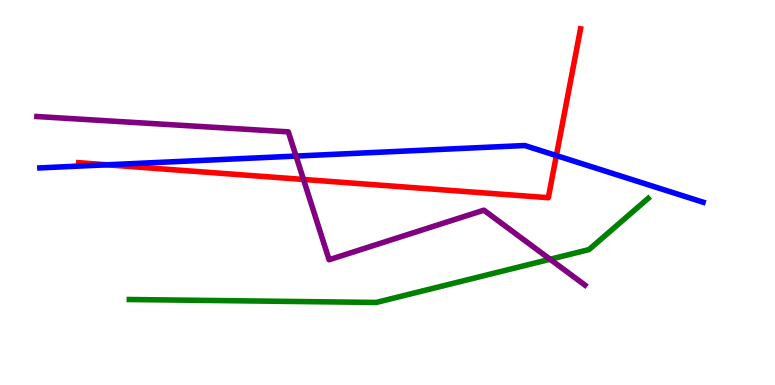[{'lines': ['blue', 'red'], 'intersections': [{'x': 1.38, 'y': 5.72}, {'x': 7.18, 'y': 5.96}]}, {'lines': ['green', 'red'], 'intersections': []}, {'lines': ['purple', 'red'], 'intersections': [{'x': 3.92, 'y': 5.34}]}, {'lines': ['blue', 'green'], 'intersections': []}, {'lines': ['blue', 'purple'], 'intersections': [{'x': 3.82, 'y': 5.95}]}, {'lines': ['green', 'purple'], 'intersections': [{'x': 7.1, 'y': 3.27}]}]